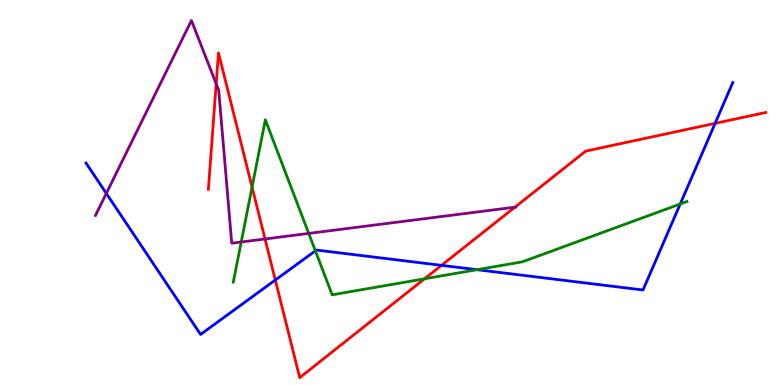[{'lines': ['blue', 'red'], 'intersections': [{'x': 3.55, 'y': 2.73}, {'x': 5.7, 'y': 3.11}, {'x': 9.23, 'y': 6.8}]}, {'lines': ['green', 'red'], 'intersections': [{'x': 3.25, 'y': 5.14}, {'x': 5.48, 'y': 2.76}]}, {'lines': ['purple', 'red'], 'intersections': [{'x': 2.79, 'y': 7.82}, {'x': 3.42, 'y': 3.79}, {'x': 6.64, 'y': 4.62}]}, {'lines': ['blue', 'green'], 'intersections': [{'x': 4.07, 'y': 3.48}, {'x': 6.16, 'y': 3.0}, {'x': 8.78, 'y': 4.7}]}, {'lines': ['blue', 'purple'], 'intersections': [{'x': 1.37, 'y': 4.98}]}, {'lines': ['green', 'purple'], 'intersections': [{'x': 3.11, 'y': 3.71}, {'x': 3.98, 'y': 3.94}]}]